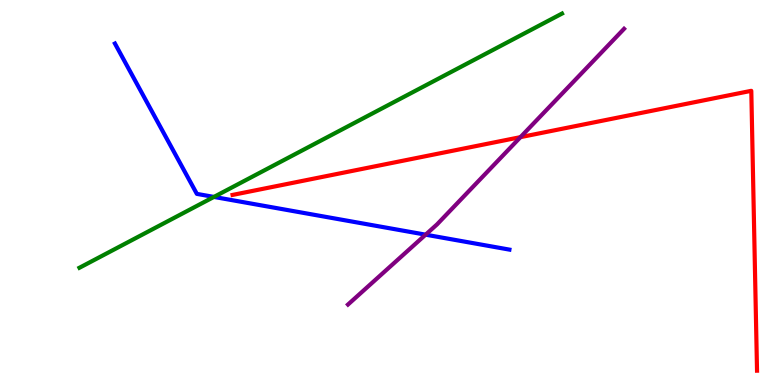[{'lines': ['blue', 'red'], 'intersections': []}, {'lines': ['green', 'red'], 'intersections': []}, {'lines': ['purple', 'red'], 'intersections': [{'x': 6.72, 'y': 6.44}]}, {'lines': ['blue', 'green'], 'intersections': [{'x': 2.76, 'y': 4.89}]}, {'lines': ['blue', 'purple'], 'intersections': [{'x': 5.49, 'y': 3.9}]}, {'lines': ['green', 'purple'], 'intersections': []}]